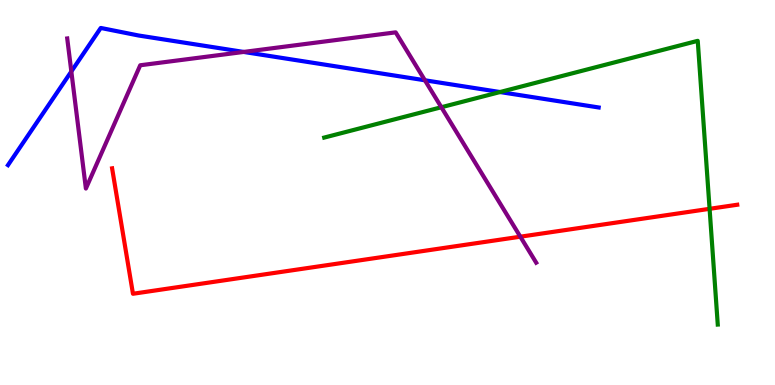[{'lines': ['blue', 'red'], 'intersections': []}, {'lines': ['green', 'red'], 'intersections': [{'x': 9.16, 'y': 4.58}]}, {'lines': ['purple', 'red'], 'intersections': [{'x': 6.71, 'y': 3.85}]}, {'lines': ['blue', 'green'], 'intersections': [{'x': 6.45, 'y': 7.61}]}, {'lines': ['blue', 'purple'], 'intersections': [{'x': 0.92, 'y': 8.14}, {'x': 3.14, 'y': 8.65}, {'x': 5.48, 'y': 7.91}]}, {'lines': ['green', 'purple'], 'intersections': [{'x': 5.69, 'y': 7.21}]}]